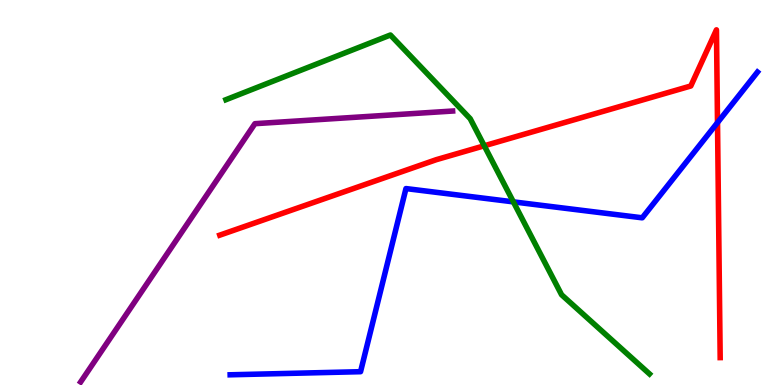[{'lines': ['blue', 'red'], 'intersections': [{'x': 9.26, 'y': 6.82}]}, {'lines': ['green', 'red'], 'intersections': [{'x': 6.25, 'y': 6.21}]}, {'lines': ['purple', 'red'], 'intersections': []}, {'lines': ['blue', 'green'], 'intersections': [{'x': 6.62, 'y': 4.76}]}, {'lines': ['blue', 'purple'], 'intersections': []}, {'lines': ['green', 'purple'], 'intersections': []}]